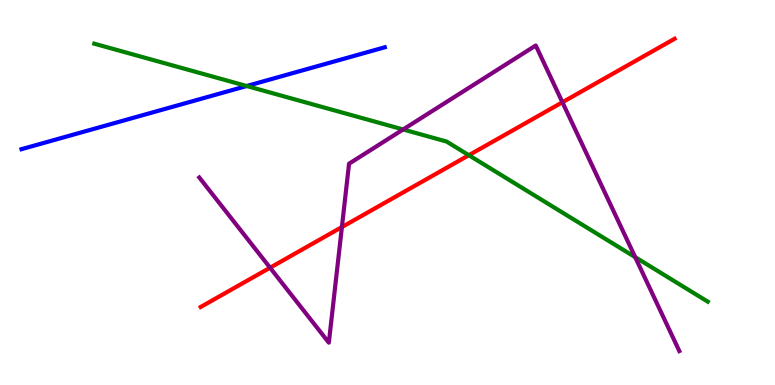[{'lines': ['blue', 'red'], 'intersections': []}, {'lines': ['green', 'red'], 'intersections': [{'x': 6.05, 'y': 5.97}]}, {'lines': ['purple', 'red'], 'intersections': [{'x': 3.48, 'y': 3.05}, {'x': 4.41, 'y': 4.1}, {'x': 7.26, 'y': 7.34}]}, {'lines': ['blue', 'green'], 'intersections': [{'x': 3.18, 'y': 7.77}]}, {'lines': ['blue', 'purple'], 'intersections': []}, {'lines': ['green', 'purple'], 'intersections': [{'x': 5.2, 'y': 6.64}, {'x': 8.2, 'y': 3.32}]}]